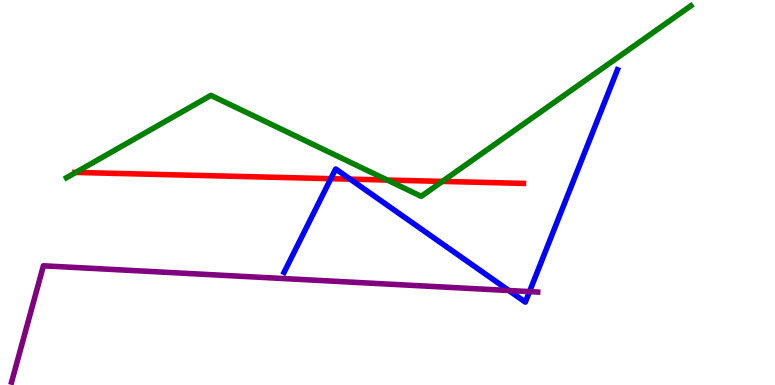[{'lines': ['blue', 'red'], 'intersections': [{'x': 4.27, 'y': 5.36}, {'x': 4.52, 'y': 5.35}]}, {'lines': ['green', 'red'], 'intersections': [{'x': 0.978, 'y': 5.52}, {'x': 5.0, 'y': 5.32}, {'x': 5.71, 'y': 5.29}]}, {'lines': ['purple', 'red'], 'intersections': []}, {'lines': ['blue', 'green'], 'intersections': []}, {'lines': ['blue', 'purple'], 'intersections': [{'x': 6.57, 'y': 2.45}, {'x': 6.83, 'y': 2.43}]}, {'lines': ['green', 'purple'], 'intersections': []}]